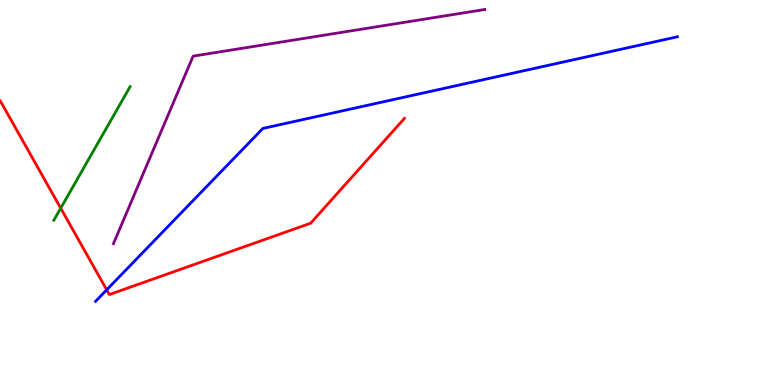[{'lines': ['blue', 'red'], 'intersections': [{'x': 1.38, 'y': 2.47}]}, {'lines': ['green', 'red'], 'intersections': [{'x': 0.784, 'y': 4.59}]}, {'lines': ['purple', 'red'], 'intersections': []}, {'lines': ['blue', 'green'], 'intersections': []}, {'lines': ['blue', 'purple'], 'intersections': []}, {'lines': ['green', 'purple'], 'intersections': []}]